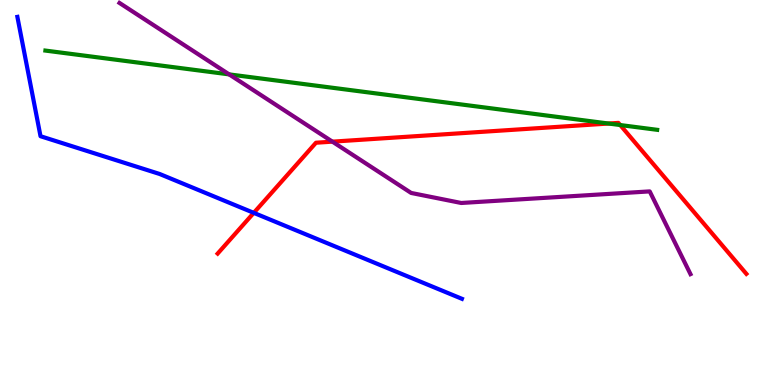[{'lines': ['blue', 'red'], 'intersections': [{'x': 3.27, 'y': 4.47}]}, {'lines': ['green', 'red'], 'intersections': [{'x': 7.85, 'y': 6.79}, {'x': 8.0, 'y': 6.75}]}, {'lines': ['purple', 'red'], 'intersections': [{'x': 4.29, 'y': 6.32}]}, {'lines': ['blue', 'green'], 'intersections': []}, {'lines': ['blue', 'purple'], 'intersections': []}, {'lines': ['green', 'purple'], 'intersections': [{'x': 2.96, 'y': 8.07}]}]